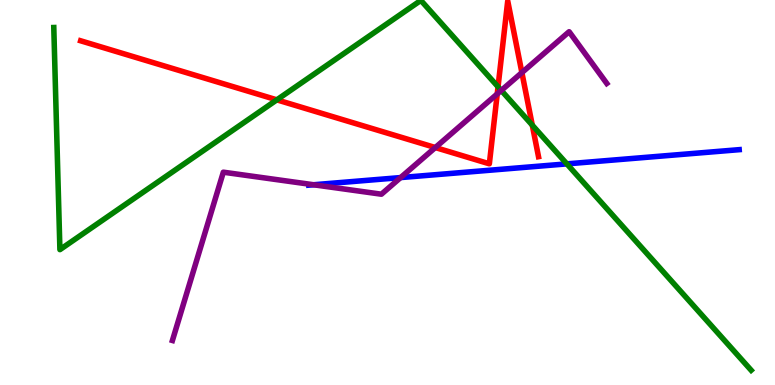[{'lines': ['blue', 'red'], 'intersections': []}, {'lines': ['green', 'red'], 'intersections': [{'x': 3.57, 'y': 7.41}, {'x': 6.43, 'y': 7.75}, {'x': 6.87, 'y': 6.75}]}, {'lines': ['purple', 'red'], 'intersections': [{'x': 5.62, 'y': 6.17}, {'x': 6.42, 'y': 7.56}, {'x': 6.73, 'y': 8.11}]}, {'lines': ['blue', 'green'], 'intersections': [{'x': 7.31, 'y': 5.74}]}, {'lines': ['blue', 'purple'], 'intersections': [{'x': 4.05, 'y': 5.2}, {'x': 5.17, 'y': 5.39}]}, {'lines': ['green', 'purple'], 'intersections': [{'x': 6.47, 'y': 7.65}]}]